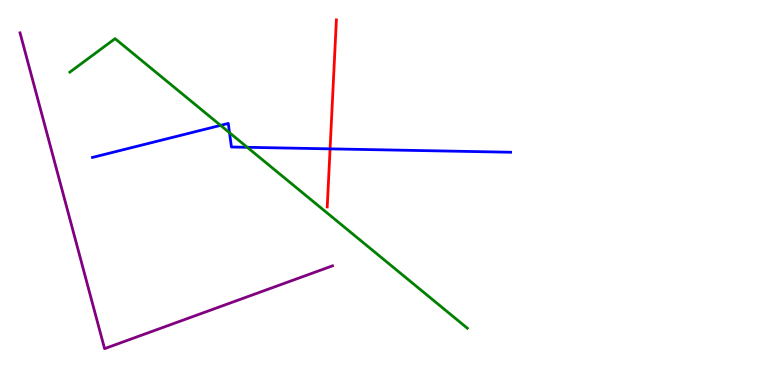[{'lines': ['blue', 'red'], 'intersections': [{'x': 4.26, 'y': 6.13}]}, {'lines': ['green', 'red'], 'intersections': []}, {'lines': ['purple', 'red'], 'intersections': []}, {'lines': ['blue', 'green'], 'intersections': [{'x': 2.85, 'y': 6.74}, {'x': 2.96, 'y': 6.55}, {'x': 3.19, 'y': 6.17}]}, {'lines': ['blue', 'purple'], 'intersections': []}, {'lines': ['green', 'purple'], 'intersections': []}]